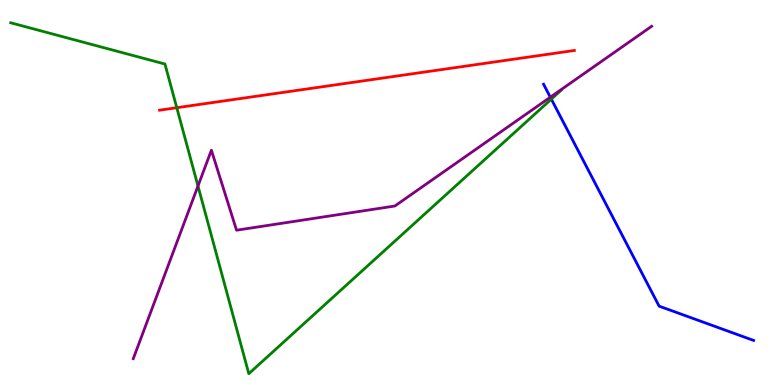[{'lines': ['blue', 'red'], 'intersections': []}, {'lines': ['green', 'red'], 'intersections': [{'x': 2.28, 'y': 7.2}]}, {'lines': ['purple', 'red'], 'intersections': []}, {'lines': ['blue', 'green'], 'intersections': [{'x': 7.11, 'y': 7.43}]}, {'lines': ['blue', 'purple'], 'intersections': [{'x': 7.1, 'y': 7.48}]}, {'lines': ['green', 'purple'], 'intersections': [{'x': 2.55, 'y': 5.17}]}]